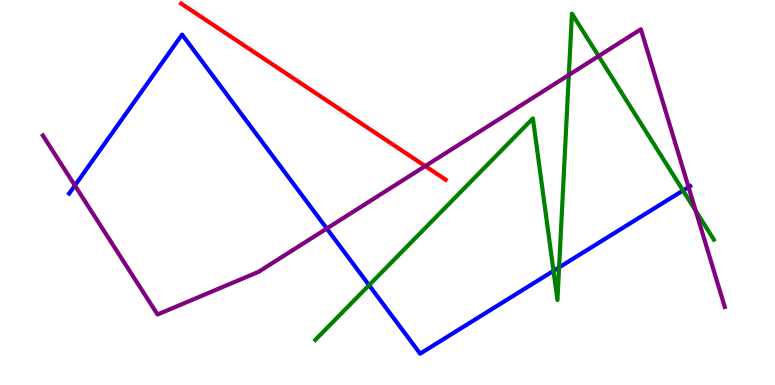[{'lines': ['blue', 'red'], 'intersections': []}, {'lines': ['green', 'red'], 'intersections': []}, {'lines': ['purple', 'red'], 'intersections': [{'x': 5.49, 'y': 5.69}]}, {'lines': ['blue', 'green'], 'intersections': [{'x': 4.76, 'y': 2.59}, {'x': 7.14, 'y': 2.96}, {'x': 7.21, 'y': 3.05}, {'x': 8.81, 'y': 5.05}]}, {'lines': ['blue', 'purple'], 'intersections': [{'x': 0.966, 'y': 5.18}, {'x': 4.22, 'y': 4.06}, {'x': 8.88, 'y': 5.14}]}, {'lines': ['green', 'purple'], 'intersections': [{'x': 7.34, 'y': 8.05}, {'x': 7.72, 'y': 8.54}, {'x': 8.98, 'y': 4.53}]}]